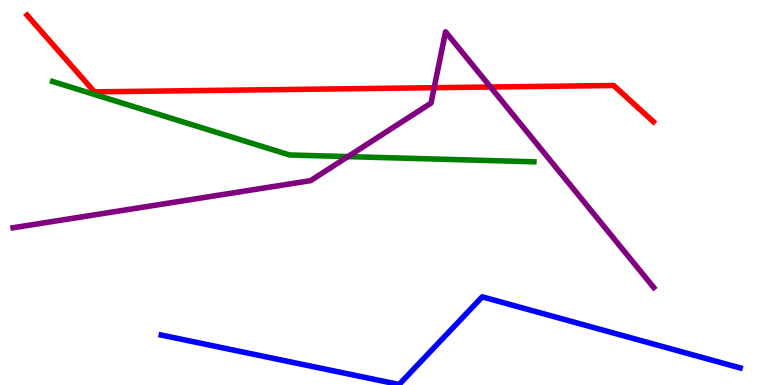[{'lines': ['blue', 'red'], 'intersections': []}, {'lines': ['green', 'red'], 'intersections': []}, {'lines': ['purple', 'red'], 'intersections': [{'x': 5.6, 'y': 7.72}, {'x': 6.33, 'y': 7.74}]}, {'lines': ['blue', 'green'], 'intersections': []}, {'lines': ['blue', 'purple'], 'intersections': []}, {'lines': ['green', 'purple'], 'intersections': [{'x': 4.49, 'y': 5.93}]}]